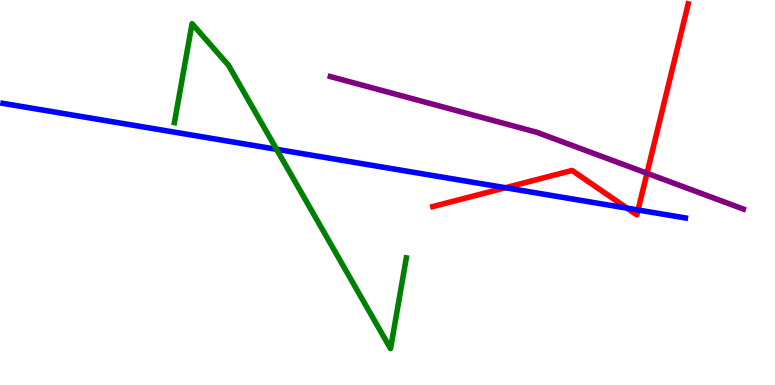[{'lines': ['blue', 'red'], 'intersections': [{'x': 6.52, 'y': 5.12}, {'x': 8.09, 'y': 4.59}, {'x': 8.23, 'y': 4.55}]}, {'lines': ['green', 'red'], 'intersections': []}, {'lines': ['purple', 'red'], 'intersections': [{'x': 8.35, 'y': 5.5}]}, {'lines': ['blue', 'green'], 'intersections': [{'x': 3.57, 'y': 6.12}]}, {'lines': ['blue', 'purple'], 'intersections': []}, {'lines': ['green', 'purple'], 'intersections': []}]